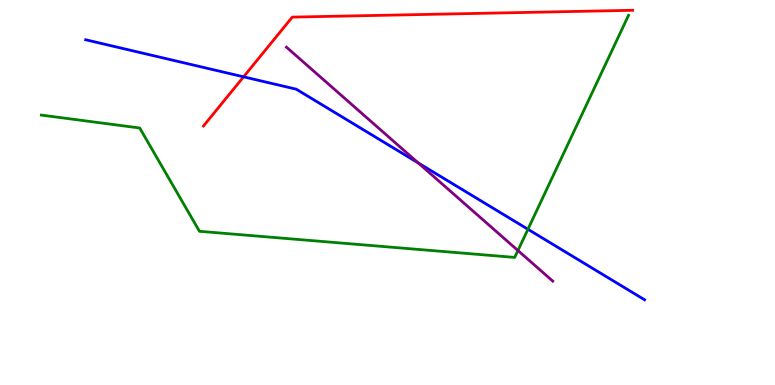[{'lines': ['blue', 'red'], 'intersections': [{'x': 3.14, 'y': 8.0}]}, {'lines': ['green', 'red'], 'intersections': []}, {'lines': ['purple', 'red'], 'intersections': []}, {'lines': ['blue', 'green'], 'intersections': [{'x': 6.81, 'y': 4.05}]}, {'lines': ['blue', 'purple'], 'intersections': [{'x': 5.4, 'y': 5.77}]}, {'lines': ['green', 'purple'], 'intersections': [{'x': 6.68, 'y': 3.49}]}]